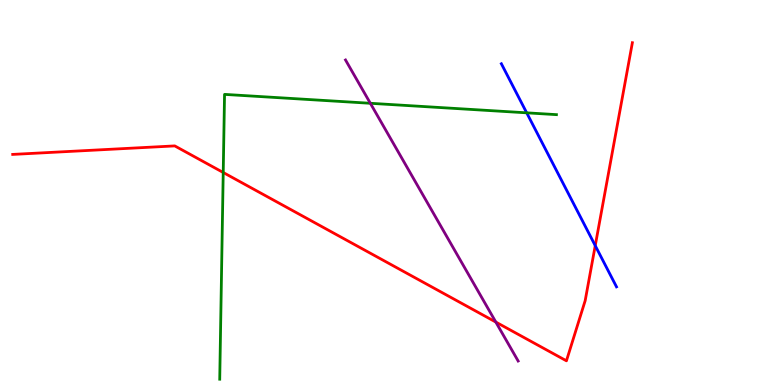[{'lines': ['blue', 'red'], 'intersections': [{'x': 7.68, 'y': 3.62}]}, {'lines': ['green', 'red'], 'intersections': [{'x': 2.88, 'y': 5.52}]}, {'lines': ['purple', 'red'], 'intersections': [{'x': 6.4, 'y': 1.63}]}, {'lines': ['blue', 'green'], 'intersections': [{'x': 6.8, 'y': 7.07}]}, {'lines': ['blue', 'purple'], 'intersections': []}, {'lines': ['green', 'purple'], 'intersections': [{'x': 4.78, 'y': 7.32}]}]